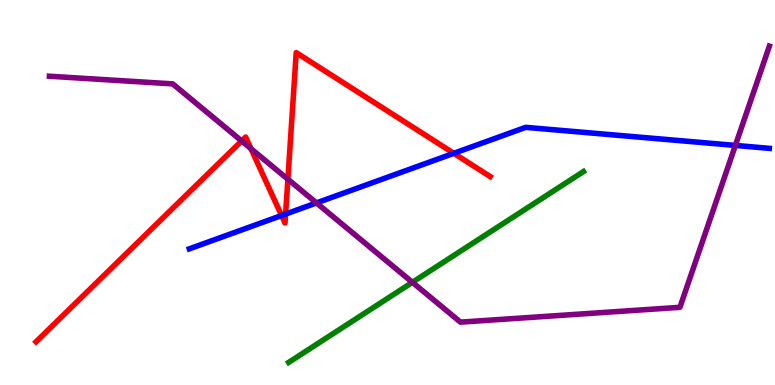[{'lines': ['blue', 'red'], 'intersections': [{'x': 3.63, 'y': 4.4}, {'x': 3.69, 'y': 4.44}, {'x': 5.86, 'y': 6.02}]}, {'lines': ['green', 'red'], 'intersections': []}, {'lines': ['purple', 'red'], 'intersections': [{'x': 3.12, 'y': 6.34}, {'x': 3.24, 'y': 6.14}, {'x': 3.71, 'y': 5.34}]}, {'lines': ['blue', 'green'], 'intersections': []}, {'lines': ['blue', 'purple'], 'intersections': [{'x': 4.08, 'y': 4.73}, {'x': 9.49, 'y': 6.22}]}, {'lines': ['green', 'purple'], 'intersections': [{'x': 5.32, 'y': 2.67}]}]